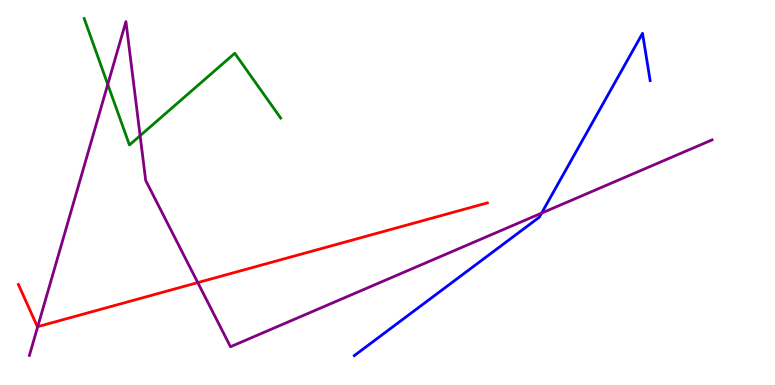[{'lines': ['blue', 'red'], 'intersections': []}, {'lines': ['green', 'red'], 'intersections': []}, {'lines': ['purple', 'red'], 'intersections': [{'x': 0.487, 'y': 1.52}, {'x': 2.55, 'y': 2.66}]}, {'lines': ['blue', 'green'], 'intersections': []}, {'lines': ['blue', 'purple'], 'intersections': [{'x': 6.99, 'y': 4.46}]}, {'lines': ['green', 'purple'], 'intersections': [{'x': 1.39, 'y': 7.81}, {'x': 1.81, 'y': 6.48}]}]